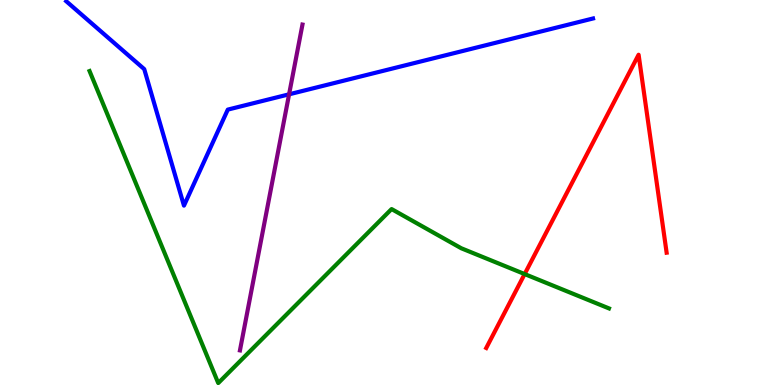[{'lines': ['blue', 'red'], 'intersections': []}, {'lines': ['green', 'red'], 'intersections': [{'x': 6.77, 'y': 2.88}]}, {'lines': ['purple', 'red'], 'intersections': []}, {'lines': ['blue', 'green'], 'intersections': []}, {'lines': ['blue', 'purple'], 'intersections': [{'x': 3.73, 'y': 7.55}]}, {'lines': ['green', 'purple'], 'intersections': []}]